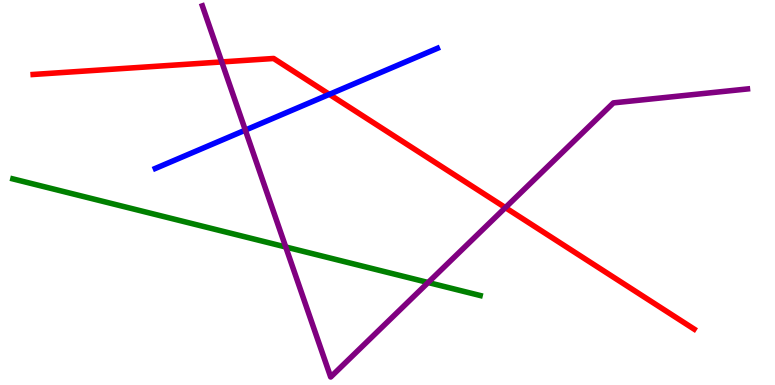[{'lines': ['blue', 'red'], 'intersections': [{'x': 4.25, 'y': 7.55}]}, {'lines': ['green', 'red'], 'intersections': []}, {'lines': ['purple', 'red'], 'intersections': [{'x': 2.86, 'y': 8.39}, {'x': 6.52, 'y': 4.61}]}, {'lines': ['blue', 'green'], 'intersections': []}, {'lines': ['blue', 'purple'], 'intersections': [{'x': 3.17, 'y': 6.62}]}, {'lines': ['green', 'purple'], 'intersections': [{'x': 3.69, 'y': 3.58}, {'x': 5.52, 'y': 2.66}]}]